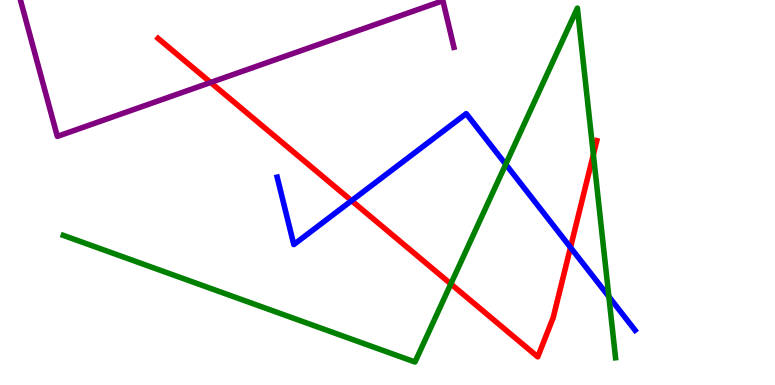[{'lines': ['blue', 'red'], 'intersections': [{'x': 4.54, 'y': 4.79}, {'x': 7.36, 'y': 3.57}]}, {'lines': ['green', 'red'], 'intersections': [{'x': 5.82, 'y': 2.63}, {'x': 7.66, 'y': 5.98}]}, {'lines': ['purple', 'red'], 'intersections': [{'x': 2.72, 'y': 7.86}]}, {'lines': ['blue', 'green'], 'intersections': [{'x': 6.53, 'y': 5.73}, {'x': 7.86, 'y': 2.3}]}, {'lines': ['blue', 'purple'], 'intersections': []}, {'lines': ['green', 'purple'], 'intersections': []}]